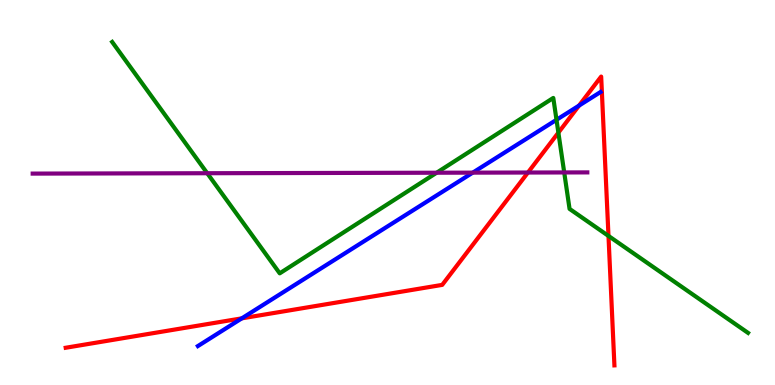[{'lines': ['blue', 'red'], 'intersections': [{'x': 3.12, 'y': 1.73}, {'x': 7.47, 'y': 7.26}]}, {'lines': ['green', 'red'], 'intersections': [{'x': 7.2, 'y': 6.55}, {'x': 7.85, 'y': 3.87}]}, {'lines': ['purple', 'red'], 'intersections': [{'x': 6.81, 'y': 5.52}]}, {'lines': ['blue', 'green'], 'intersections': [{'x': 7.18, 'y': 6.89}]}, {'lines': ['blue', 'purple'], 'intersections': [{'x': 6.1, 'y': 5.52}]}, {'lines': ['green', 'purple'], 'intersections': [{'x': 2.67, 'y': 5.5}, {'x': 5.63, 'y': 5.51}, {'x': 7.28, 'y': 5.52}]}]